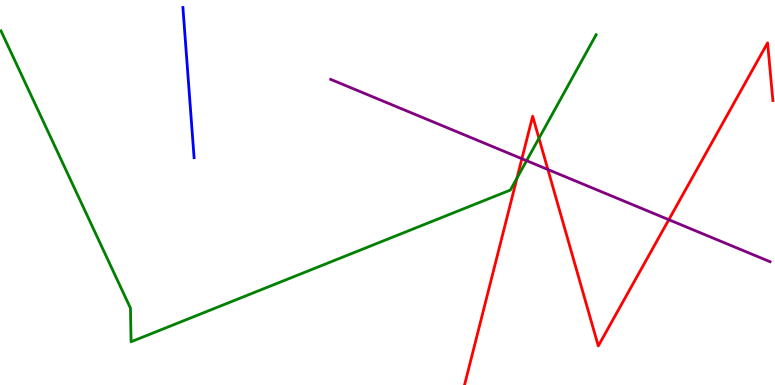[{'lines': ['blue', 'red'], 'intersections': []}, {'lines': ['green', 'red'], 'intersections': [{'x': 6.67, 'y': 5.38}, {'x': 6.95, 'y': 6.41}]}, {'lines': ['purple', 'red'], 'intersections': [{'x': 6.73, 'y': 5.88}, {'x': 7.07, 'y': 5.6}, {'x': 8.63, 'y': 4.29}]}, {'lines': ['blue', 'green'], 'intersections': []}, {'lines': ['blue', 'purple'], 'intersections': []}, {'lines': ['green', 'purple'], 'intersections': [{'x': 6.79, 'y': 5.83}]}]